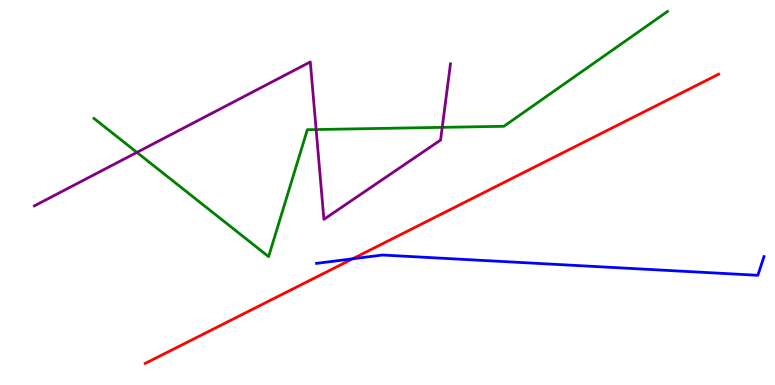[{'lines': ['blue', 'red'], 'intersections': [{'x': 4.55, 'y': 3.28}]}, {'lines': ['green', 'red'], 'intersections': []}, {'lines': ['purple', 'red'], 'intersections': []}, {'lines': ['blue', 'green'], 'intersections': []}, {'lines': ['blue', 'purple'], 'intersections': []}, {'lines': ['green', 'purple'], 'intersections': [{'x': 1.77, 'y': 6.04}, {'x': 4.08, 'y': 6.64}, {'x': 5.71, 'y': 6.69}]}]